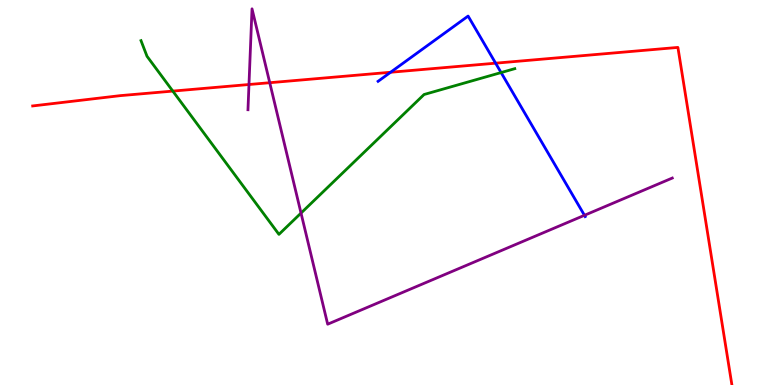[{'lines': ['blue', 'red'], 'intersections': [{'x': 5.04, 'y': 8.12}, {'x': 6.4, 'y': 8.36}]}, {'lines': ['green', 'red'], 'intersections': [{'x': 2.23, 'y': 7.63}]}, {'lines': ['purple', 'red'], 'intersections': [{'x': 3.21, 'y': 7.8}, {'x': 3.48, 'y': 7.85}]}, {'lines': ['blue', 'green'], 'intersections': [{'x': 6.47, 'y': 8.12}]}, {'lines': ['blue', 'purple'], 'intersections': [{'x': 7.54, 'y': 4.41}]}, {'lines': ['green', 'purple'], 'intersections': [{'x': 3.88, 'y': 4.47}]}]